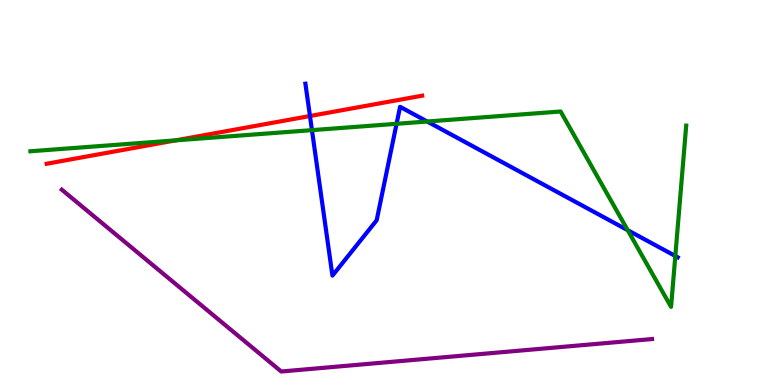[{'lines': ['blue', 'red'], 'intersections': [{'x': 4.0, 'y': 6.99}]}, {'lines': ['green', 'red'], 'intersections': [{'x': 2.27, 'y': 6.35}]}, {'lines': ['purple', 'red'], 'intersections': []}, {'lines': ['blue', 'green'], 'intersections': [{'x': 4.03, 'y': 6.62}, {'x': 5.12, 'y': 6.78}, {'x': 5.51, 'y': 6.84}, {'x': 8.1, 'y': 4.02}, {'x': 8.71, 'y': 3.35}]}, {'lines': ['blue', 'purple'], 'intersections': []}, {'lines': ['green', 'purple'], 'intersections': []}]